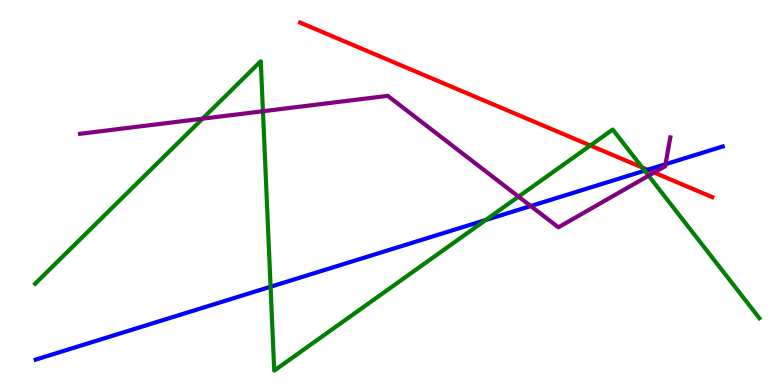[{'lines': ['blue', 'red'], 'intersections': [{'x': 8.36, 'y': 5.59}]}, {'lines': ['green', 'red'], 'intersections': [{'x': 7.62, 'y': 6.22}, {'x': 8.29, 'y': 5.65}]}, {'lines': ['purple', 'red'], 'intersections': [{'x': 8.44, 'y': 5.52}]}, {'lines': ['blue', 'green'], 'intersections': [{'x': 3.49, 'y': 2.55}, {'x': 6.27, 'y': 4.29}, {'x': 8.32, 'y': 5.57}]}, {'lines': ['blue', 'purple'], 'intersections': [{'x': 6.85, 'y': 4.65}, {'x': 8.59, 'y': 5.73}]}, {'lines': ['green', 'purple'], 'intersections': [{'x': 2.61, 'y': 6.92}, {'x': 3.39, 'y': 7.11}, {'x': 6.69, 'y': 4.89}, {'x': 8.37, 'y': 5.44}]}]